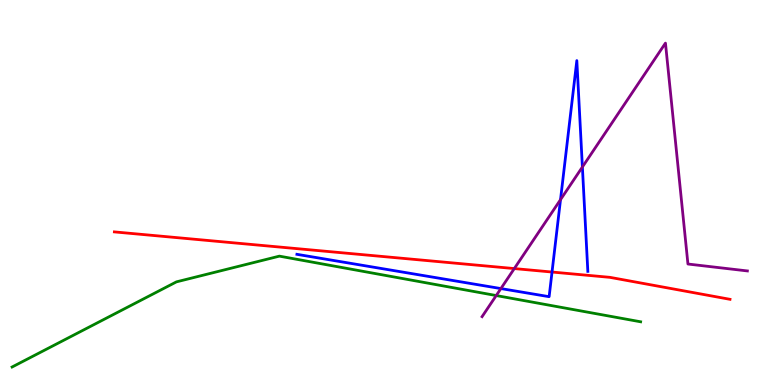[{'lines': ['blue', 'red'], 'intersections': [{'x': 7.12, 'y': 2.93}]}, {'lines': ['green', 'red'], 'intersections': []}, {'lines': ['purple', 'red'], 'intersections': [{'x': 6.64, 'y': 3.02}]}, {'lines': ['blue', 'green'], 'intersections': []}, {'lines': ['blue', 'purple'], 'intersections': [{'x': 6.46, 'y': 2.5}, {'x': 7.23, 'y': 4.81}, {'x': 7.51, 'y': 5.66}]}, {'lines': ['green', 'purple'], 'intersections': [{'x': 6.4, 'y': 2.32}]}]